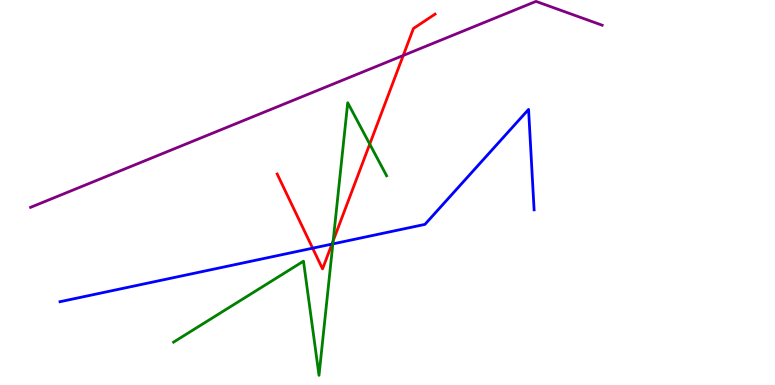[{'lines': ['blue', 'red'], 'intersections': [{'x': 4.03, 'y': 3.55}, {'x': 4.28, 'y': 3.66}]}, {'lines': ['green', 'red'], 'intersections': [{'x': 4.3, 'y': 3.75}, {'x': 4.77, 'y': 6.26}]}, {'lines': ['purple', 'red'], 'intersections': [{'x': 5.2, 'y': 8.56}]}, {'lines': ['blue', 'green'], 'intersections': [{'x': 4.29, 'y': 3.66}]}, {'lines': ['blue', 'purple'], 'intersections': []}, {'lines': ['green', 'purple'], 'intersections': []}]